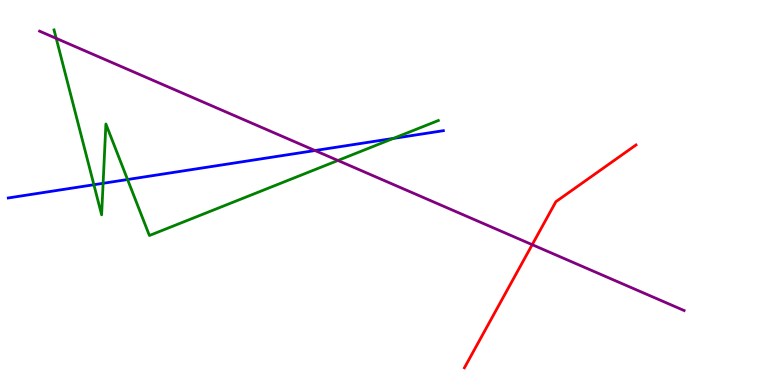[{'lines': ['blue', 'red'], 'intersections': []}, {'lines': ['green', 'red'], 'intersections': []}, {'lines': ['purple', 'red'], 'intersections': [{'x': 6.87, 'y': 3.64}]}, {'lines': ['blue', 'green'], 'intersections': [{'x': 1.21, 'y': 5.2}, {'x': 1.33, 'y': 5.24}, {'x': 1.65, 'y': 5.34}, {'x': 5.08, 'y': 6.4}]}, {'lines': ['blue', 'purple'], 'intersections': [{'x': 4.06, 'y': 6.09}]}, {'lines': ['green', 'purple'], 'intersections': [{'x': 0.725, 'y': 9.0}, {'x': 4.36, 'y': 5.83}]}]